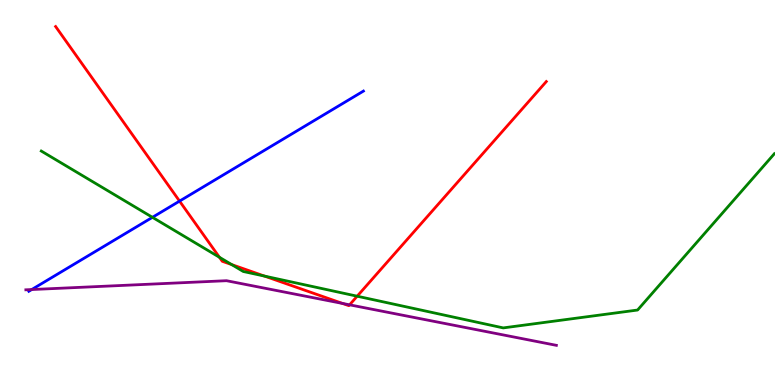[{'lines': ['blue', 'red'], 'intersections': [{'x': 2.32, 'y': 4.78}]}, {'lines': ['green', 'red'], 'intersections': [{'x': 2.83, 'y': 3.32}, {'x': 2.99, 'y': 3.13}, {'x': 3.41, 'y': 2.83}, {'x': 4.61, 'y': 2.31}]}, {'lines': ['purple', 'red'], 'intersections': [{'x': 4.42, 'y': 2.12}, {'x': 4.51, 'y': 2.08}]}, {'lines': ['blue', 'green'], 'intersections': [{'x': 1.97, 'y': 4.36}]}, {'lines': ['blue', 'purple'], 'intersections': [{'x': 0.409, 'y': 2.48}]}, {'lines': ['green', 'purple'], 'intersections': []}]